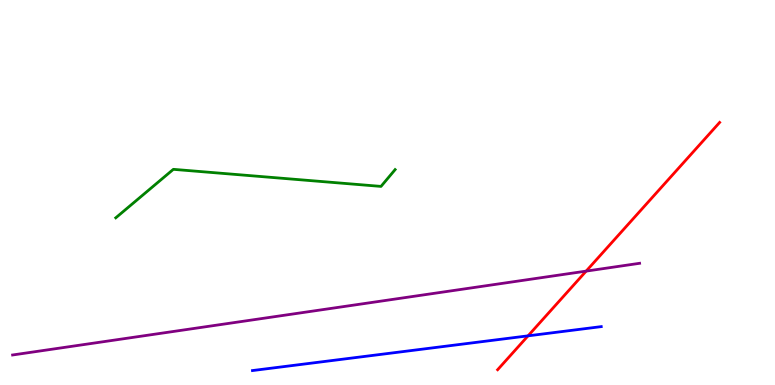[{'lines': ['blue', 'red'], 'intersections': [{'x': 6.81, 'y': 1.28}]}, {'lines': ['green', 'red'], 'intersections': []}, {'lines': ['purple', 'red'], 'intersections': [{'x': 7.56, 'y': 2.96}]}, {'lines': ['blue', 'green'], 'intersections': []}, {'lines': ['blue', 'purple'], 'intersections': []}, {'lines': ['green', 'purple'], 'intersections': []}]